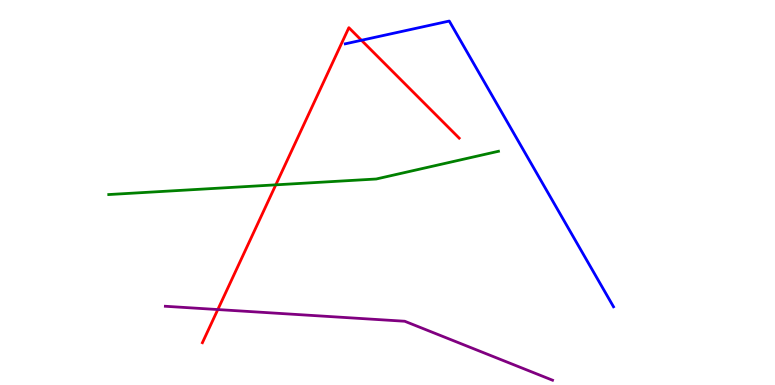[{'lines': ['blue', 'red'], 'intersections': [{'x': 4.66, 'y': 8.95}]}, {'lines': ['green', 'red'], 'intersections': [{'x': 3.56, 'y': 5.2}]}, {'lines': ['purple', 'red'], 'intersections': [{'x': 2.81, 'y': 1.96}]}, {'lines': ['blue', 'green'], 'intersections': []}, {'lines': ['blue', 'purple'], 'intersections': []}, {'lines': ['green', 'purple'], 'intersections': []}]